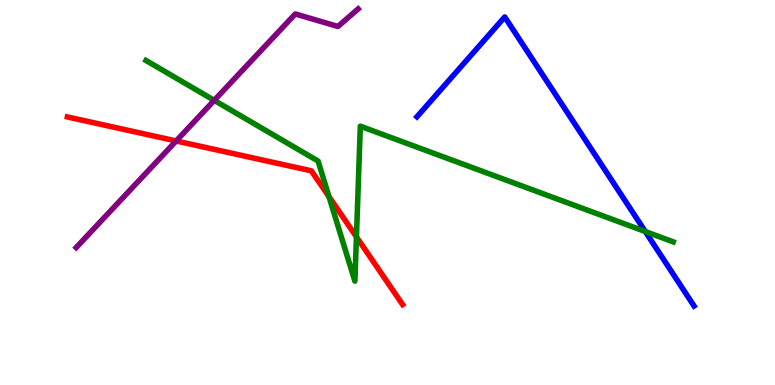[{'lines': ['blue', 'red'], 'intersections': []}, {'lines': ['green', 'red'], 'intersections': [{'x': 4.24, 'y': 4.89}, {'x': 4.6, 'y': 3.85}]}, {'lines': ['purple', 'red'], 'intersections': [{'x': 2.27, 'y': 6.34}]}, {'lines': ['blue', 'green'], 'intersections': [{'x': 8.33, 'y': 3.99}]}, {'lines': ['blue', 'purple'], 'intersections': []}, {'lines': ['green', 'purple'], 'intersections': [{'x': 2.76, 'y': 7.39}]}]